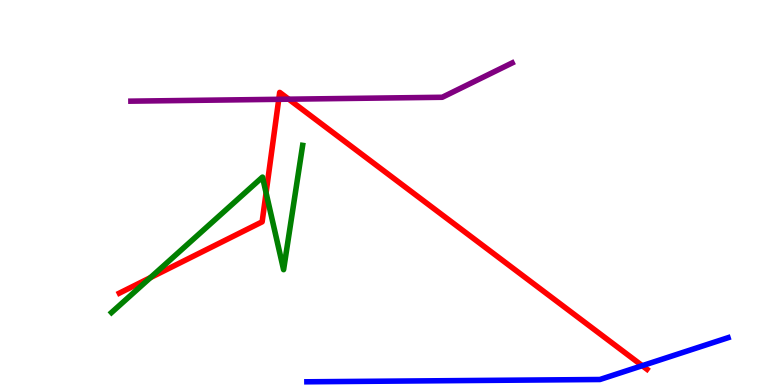[{'lines': ['blue', 'red'], 'intersections': [{'x': 8.29, 'y': 0.502}]}, {'lines': ['green', 'red'], 'intersections': [{'x': 1.94, 'y': 2.79}, {'x': 3.43, 'y': 4.99}]}, {'lines': ['purple', 'red'], 'intersections': [{'x': 3.6, 'y': 7.42}, {'x': 3.73, 'y': 7.42}]}, {'lines': ['blue', 'green'], 'intersections': []}, {'lines': ['blue', 'purple'], 'intersections': []}, {'lines': ['green', 'purple'], 'intersections': []}]